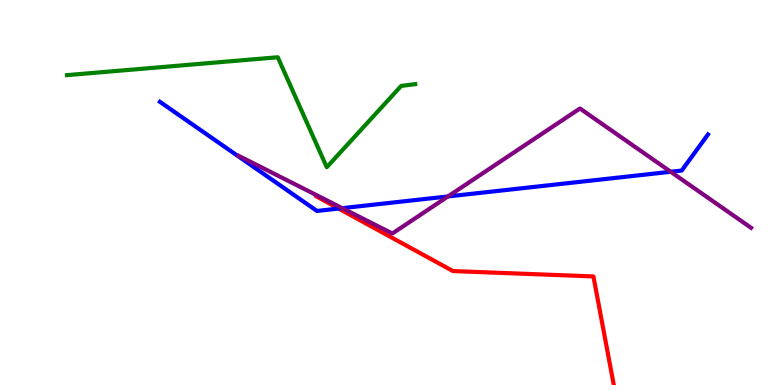[{'lines': ['blue', 'red'], 'intersections': [{'x': 4.37, 'y': 4.58}]}, {'lines': ['green', 'red'], 'intersections': []}, {'lines': ['purple', 'red'], 'intersections': []}, {'lines': ['blue', 'green'], 'intersections': []}, {'lines': ['blue', 'purple'], 'intersections': [{'x': 4.42, 'y': 4.59}, {'x': 5.78, 'y': 4.9}, {'x': 8.65, 'y': 5.54}]}, {'lines': ['green', 'purple'], 'intersections': []}]